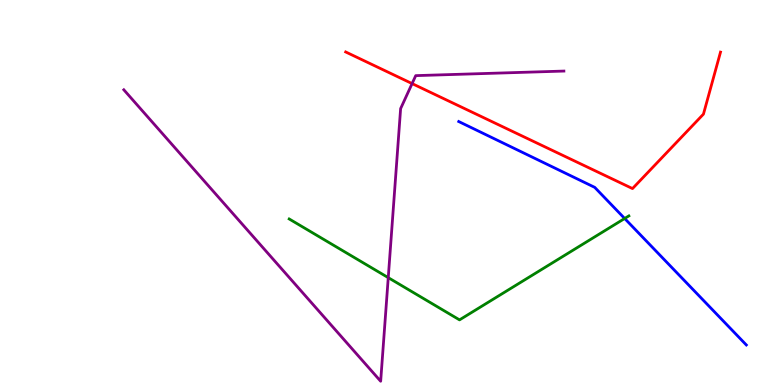[{'lines': ['blue', 'red'], 'intersections': []}, {'lines': ['green', 'red'], 'intersections': []}, {'lines': ['purple', 'red'], 'intersections': [{'x': 5.32, 'y': 7.83}]}, {'lines': ['blue', 'green'], 'intersections': [{'x': 8.06, 'y': 4.32}]}, {'lines': ['blue', 'purple'], 'intersections': []}, {'lines': ['green', 'purple'], 'intersections': [{'x': 5.01, 'y': 2.79}]}]